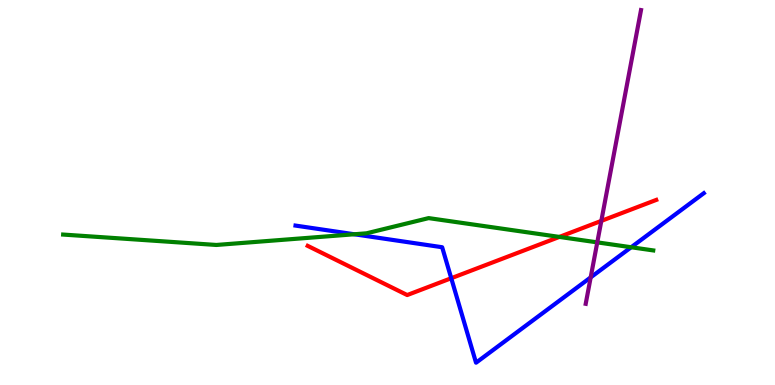[{'lines': ['blue', 'red'], 'intersections': [{'x': 5.82, 'y': 2.77}]}, {'lines': ['green', 'red'], 'intersections': [{'x': 7.22, 'y': 3.85}]}, {'lines': ['purple', 'red'], 'intersections': [{'x': 7.76, 'y': 4.26}]}, {'lines': ['blue', 'green'], 'intersections': [{'x': 4.57, 'y': 3.92}, {'x': 8.14, 'y': 3.58}]}, {'lines': ['blue', 'purple'], 'intersections': [{'x': 7.62, 'y': 2.8}]}, {'lines': ['green', 'purple'], 'intersections': [{'x': 7.71, 'y': 3.7}]}]